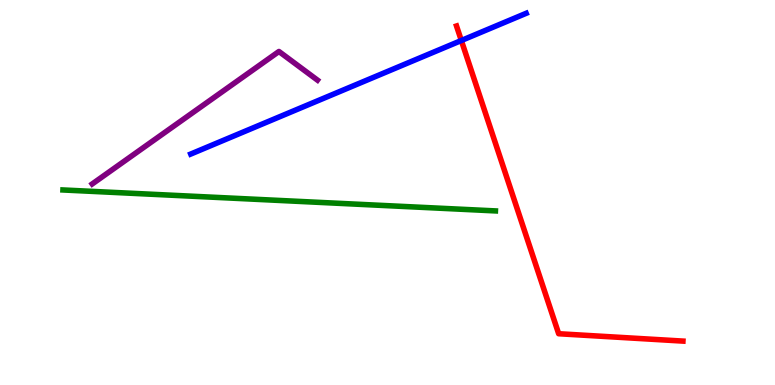[{'lines': ['blue', 'red'], 'intersections': [{'x': 5.95, 'y': 8.95}]}, {'lines': ['green', 'red'], 'intersections': []}, {'lines': ['purple', 'red'], 'intersections': []}, {'lines': ['blue', 'green'], 'intersections': []}, {'lines': ['blue', 'purple'], 'intersections': []}, {'lines': ['green', 'purple'], 'intersections': []}]